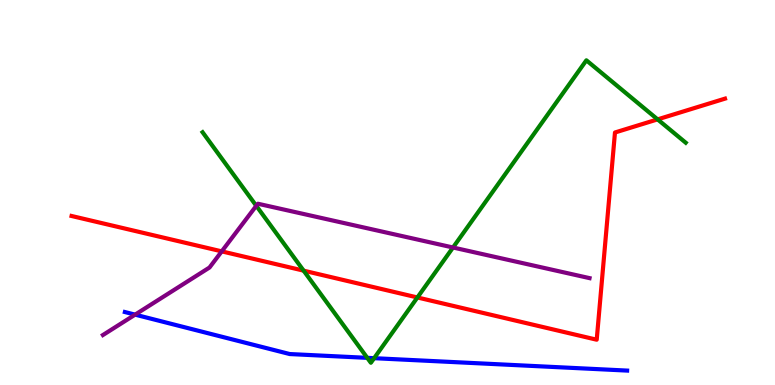[{'lines': ['blue', 'red'], 'intersections': []}, {'lines': ['green', 'red'], 'intersections': [{'x': 3.92, 'y': 2.97}, {'x': 5.39, 'y': 2.27}, {'x': 8.49, 'y': 6.9}]}, {'lines': ['purple', 'red'], 'intersections': [{'x': 2.86, 'y': 3.47}]}, {'lines': ['blue', 'green'], 'intersections': [{'x': 4.74, 'y': 0.705}, {'x': 4.83, 'y': 0.696}]}, {'lines': ['blue', 'purple'], 'intersections': [{'x': 1.74, 'y': 1.83}]}, {'lines': ['green', 'purple'], 'intersections': [{'x': 3.31, 'y': 4.65}, {'x': 5.85, 'y': 3.57}]}]